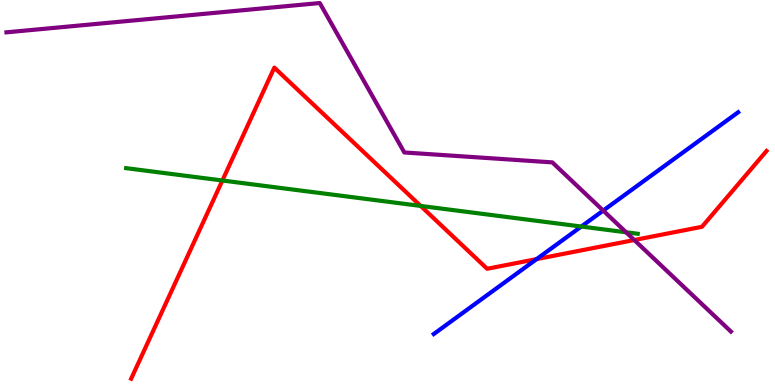[{'lines': ['blue', 'red'], 'intersections': [{'x': 6.92, 'y': 3.27}]}, {'lines': ['green', 'red'], 'intersections': [{'x': 2.87, 'y': 5.31}, {'x': 5.43, 'y': 4.65}]}, {'lines': ['purple', 'red'], 'intersections': [{'x': 8.18, 'y': 3.77}]}, {'lines': ['blue', 'green'], 'intersections': [{'x': 7.5, 'y': 4.12}]}, {'lines': ['blue', 'purple'], 'intersections': [{'x': 7.78, 'y': 4.53}]}, {'lines': ['green', 'purple'], 'intersections': [{'x': 8.08, 'y': 3.97}]}]